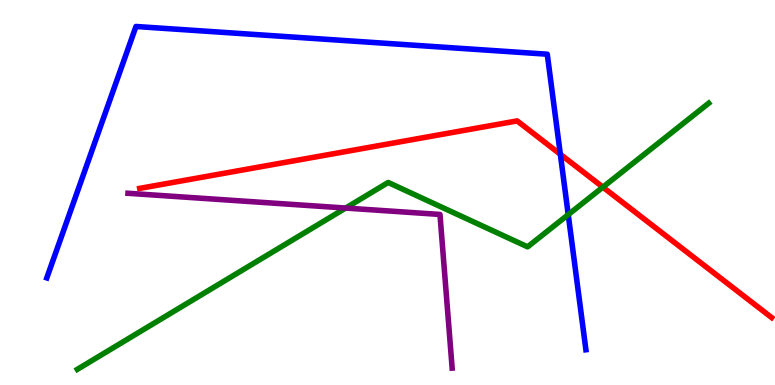[{'lines': ['blue', 'red'], 'intersections': [{'x': 7.23, 'y': 5.99}]}, {'lines': ['green', 'red'], 'intersections': [{'x': 7.78, 'y': 5.14}]}, {'lines': ['purple', 'red'], 'intersections': []}, {'lines': ['blue', 'green'], 'intersections': [{'x': 7.33, 'y': 4.43}]}, {'lines': ['blue', 'purple'], 'intersections': []}, {'lines': ['green', 'purple'], 'intersections': [{'x': 4.46, 'y': 4.6}]}]